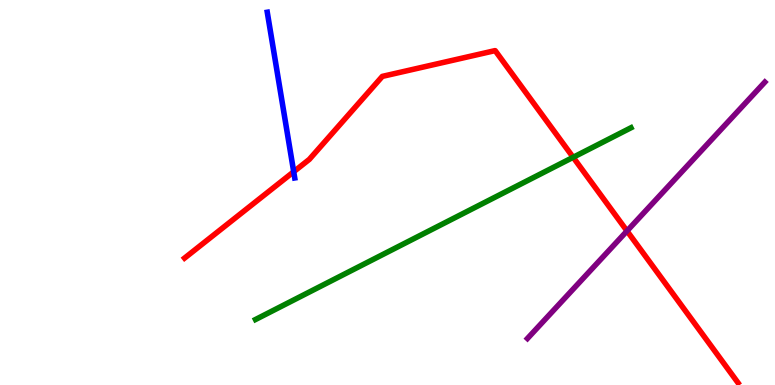[{'lines': ['blue', 'red'], 'intersections': [{'x': 3.79, 'y': 5.54}]}, {'lines': ['green', 'red'], 'intersections': [{'x': 7.4, 'y': 5.91}]}, {'lines': ['purple', 'red'], 'intersections': [{'x': 8.09, 'y': 4.0}]}, {'lines': ['blue', 'green'], 'intersections': []}, {'lines': ['blue', 'purple'], 'intersections': []}, {'lines': ['green', 'purple'], 'intersections': []}]